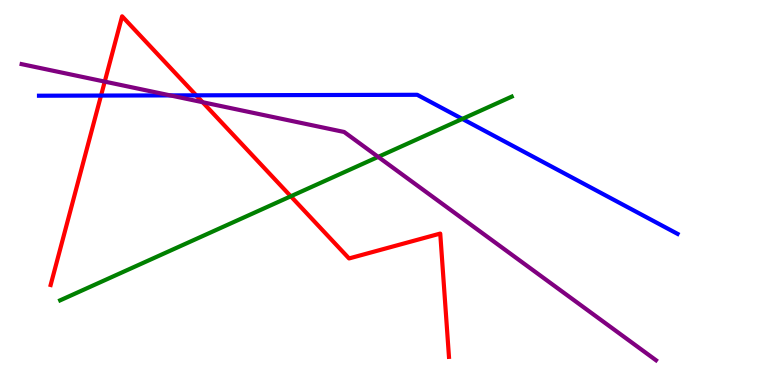[{'lines': ['blue', 'red'], 'intersections': [{'x': 1.3, 'y': 7.52}, {'x': 2.53, 'y': 7.52}]}, {'lines': ['green', 'red'], 'intersections': [{'x': 3.75, 'y': 4.9}]}, {'lines': ['purple', 'red'], 'intersections': [{'x': 1.35, 'y': 7.88}, {'x': 2.61, 'y': 7.35}]}, {'lines': ['blue', 'green'], 'intersections': [{'x': 5.97, 'y': 6.91}]}, {'lines': ['blue', 'purple'], 'intersections': [{'x': 2.2, 'y': 7.52}]}, {'lines': ['green', 'purple'], 'intersections': [{'x': 4.88, 'y': 5.93}]}]